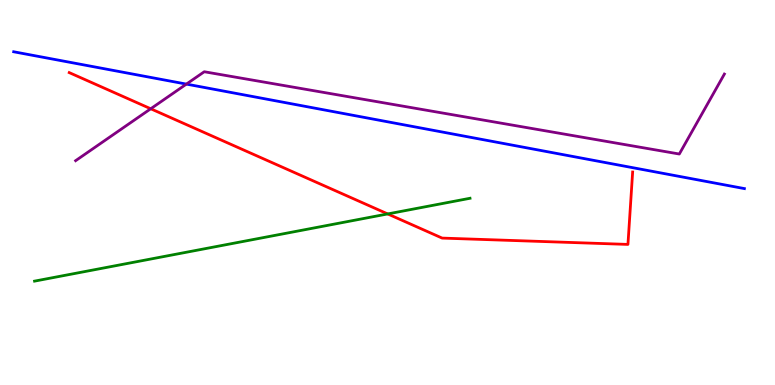[{'lines': ['blue', 'red'], 'intersections': []}, {'lines': ['green', 'red'], 'intersections': [{'x': 5.0, 'y': 4.44}]}, {'lines': ['purple', 'red'], 'intersections': [{'x': 1.94, 'y': 7.18}]}, {'lines': ['blue', 'green'], 'intersections': []}, {'lines': ['blue', 'purple'], 'intersections': [{'x': 2.4, 'y': 7.82}]}, {'lines': ['green', 'purple'], 'intersections': []}]